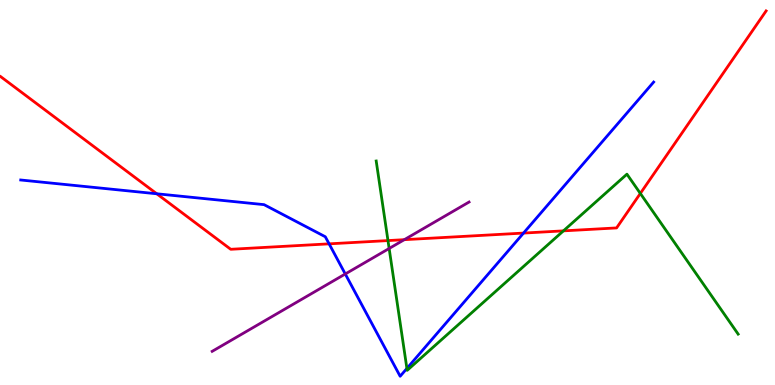[{'lines': ['blue', 'red'], 'intersections': [{'x': 2.02, 'y': 4.97}, {'x': 4.25, 'y': 3.67}, {'x': 6.76, 'y': 3.95}]}, {'lines': ['green', 'red'], 'intersections': [{'x': 5.01, 'y': 3.75}, {'x': 7.27, 'y': 4.0}, {'x': 8.26, 'y': 4.98}]}, {'lines': ['purple', 'red'], 'intersections': [{'x': 5.22, 'y': 3.77}]}, {'lines': ['blue', 'green'], 'intersections': [{'x': 5.25, 'y': 0.43}]}, {'lines': ['blue', 'purple'], 'intersections': [{'x': 4.46, 'y': 2.88}]}, {'lines': ['green', 'purple'], 'intersections': [{'x': 5.02, 'y': 3.55}]}]